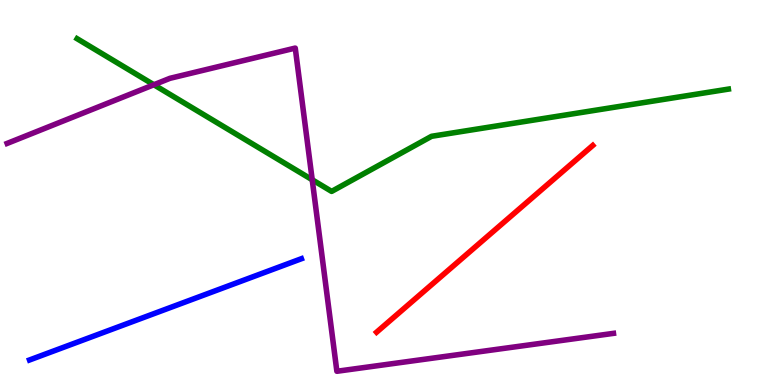[{'lines': ['blue', 'red'], 'intersections': []}, {'lines': ['green', 'red'], 'intersections': []}, {'lines': ['purple', 'red'], 'intersections': []}, {'lines': ['blue', 'green'], 'intersections': []}, {'lines': ['blue', 'purple'], 'intersections': []}, {'lines': ['green', 'purple'], 'intersections': [{'x': 1.99, 'y': 7.8}, {'x': 4.03, 'y': 5.33}]}]